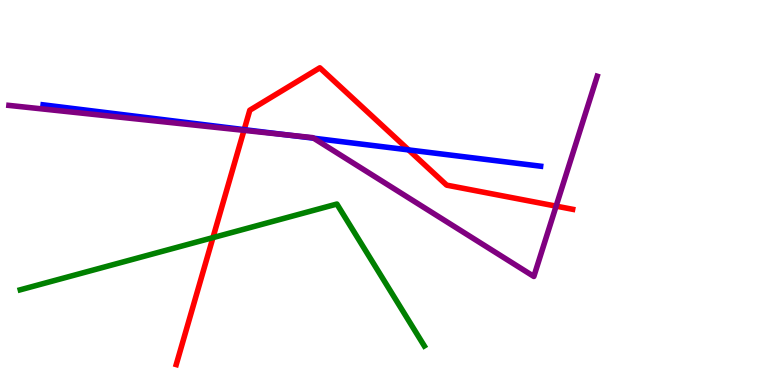[{'lines': ['blue', 'red'], 'intersections': [{'x': 3.15, 'y': 6.63}, {'x': 5.27, 'y': 6.11}]}, {'lines': ['green', 'red'], 'intersections': [{'x': 2.75, 'y': 3.83}]}, {'lines': ['purple', 'red'], 'intersections': [{'x': 3.15, 'y': 6.61}, {'x': 7.18, 'y': 4.65}]}, {'lines': ['blue', 'green'], 'intersections': []}, {'lines': ['blue', 'purple'], 'intersections': [{'x': 3.71, 'y': 6.49}, {'x': 4.05, 'y': 6.41}]}, {'lines': ['green', 'purple'], 'intersections': []}]